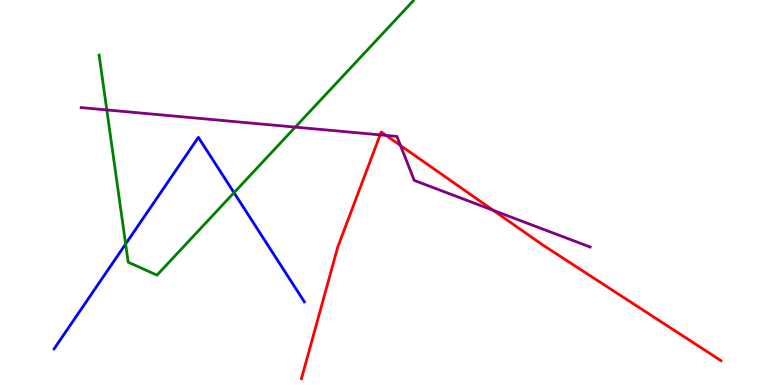[{'lines': ['blue', 'red'], 'intersections': []}, {'lines': ['green', 'red'], 'intersections': []}, {'lines': ['purple', 'red'], 'intersections': [{'x': 4.9, 'y': 6.5}, {'x': 4.98, 'y': 6.48}, {'x': 5.17, 'y': 6.22}, {'x': 6.36, 'y': 4.54}]}, {'lines': ['blue', 'green'], 'intersections': [{'x': 1.62, 'y': 3.66}, {'x': 3.02, 'y': 5.0}]}, {'lines': ['blue', 'purple'], 'intersections': []}, {'lines': ['green', 'purple'], 'intersections': [{'x': 1.38, 'y': 7.14}, {'x': 3.81, 'y': 6.7}]}]